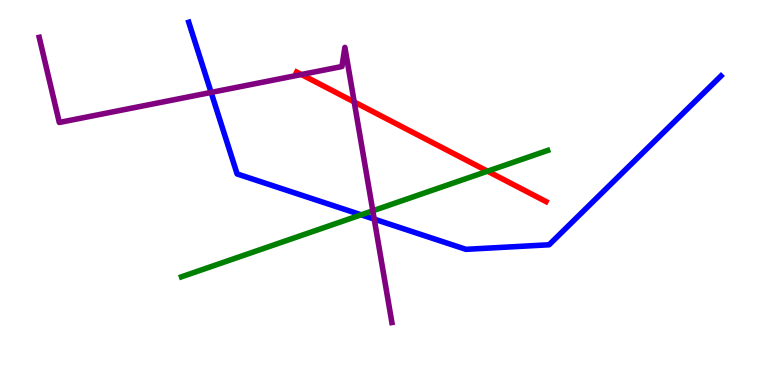[{'lines': ['blue', 'red'], 'intersections': []}, {'lines': ['green', 'red'], 'intersections': [{'x': 6.29, 'y': 5.55}]}, {'lines': ['purple', 'red'], 'intersections': [{'x': 3.89, 'y': 8.06}, {'x': 4.57, 'y': 7.35}]}, {'lines': ['blue', 'green'], 'intersections': [{'x': 4.66, 'y': 4.42}]}, {'lines': ['blue', 'purple'], 'intersections': [{'x': 2.72, 'y': 7.6}, {'x': 4.83, 'y': 4.31}]}, {'lines': ['green', 'purple'], 'intersections': [{'x': 4.81, 'y': 4.52}]}]